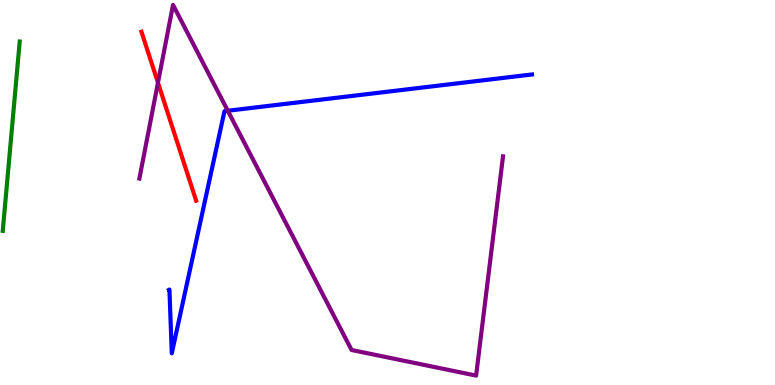[{'lines': ['blue', 'red'], 'intersections': []}, {'lines': ['green', 'red'], 'intersections': []}, {'lines': ['purple', 'red'], 'intersections': [{'x': 2.04, 'y': 7.85}]}, {'lines': ['blue', 'green'], 'intersections': []}, {'lines': ['blue', 'purple'], 'intersections': [{'x': 2.94, 'y': 7.12}]}, {'lines': ['green', 'purple'], 'intersections': []}]